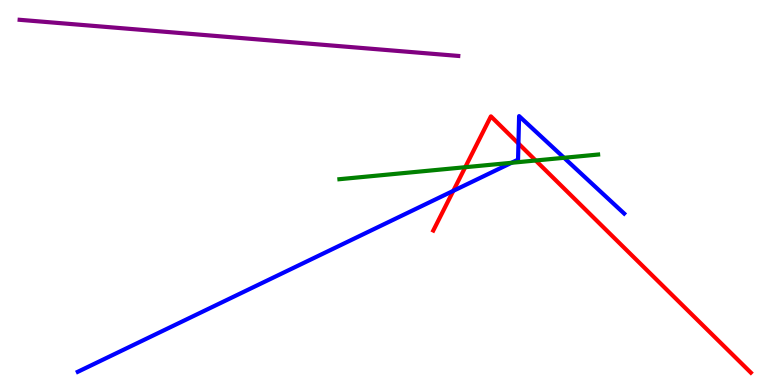[{'lines': ['blue', 'red'], 'intersections': [{'x': 5.85, 'y': 5.04}, {'x': 6.69, 'y': 6.27}]}, {'lines': ['green', 'red'], 'intersections': [{'x': 6.0, 'y': 5.66}, {'x': 6.91, 'y': 5.83}]}, {'lines': ['purple', 'red'], 'intersections': []}, {'lines': ['blue', 'green'], 'intersections': [{'x': 6.6, 'y': 5.77}, {'x': 7.28, 'y': 5.9}]}, {'lines': ['blue', 'purple'], 'intersections': []}, {'lines': ['green', 'purple'], 'intersections': []}]